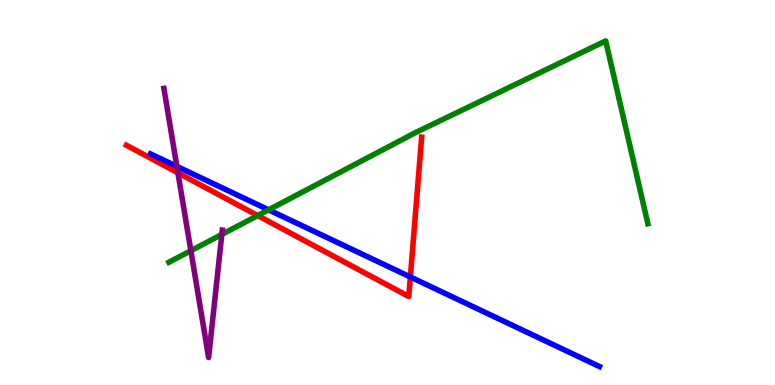[{'lines': ['blue', 'red'], 'intersections': [{'x': 5.29, 'y': 2.81}]}, {'lines': ['green', 'red'], 'intersections': [{'x': 3.32, 'y': 4.4}]}, {'lines': ['purple', 'red'], 'intersections': [{'x': 2.3, 'y': 5.51}]}, {'lines': ['blue', 'green'], 'intersections': [{'x': 3.47, 'y': 4.55}]}, {'lines': ['blue', 'purple'], 'intersections': [{'x': 2.28, 'y': 5.68}]}, {'lines': ['green', 'purple'], 'intersections': [{'x': 2.46, 'y': 3.49}, {'x': 2.86, 'y': 3.91}]}]